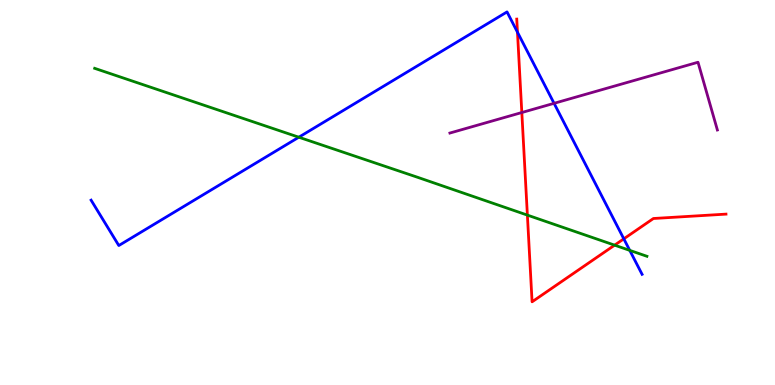[{'lines': ['blue', 'red'], 'intersections': [{'x': 6.68, 'y': 9.16}, {'x': 8.05, 'y': 3.8}]}, {'lines': ['green', 'red'], 'intersections': [{'x': 6.8, 'y': 4.41}, {'x': 7.93, 'y': 3.63}]}, {'lines': ['purple', 'red'], 'intersections': [{'x': 6.73, 'y': 7.08}]}, {'lines': ['blue', 'green'], 'intersections': [{'x': 3.86, 'y': 6.44}, {'x': 8.13, 'y': 3.5}]}, {'lines': ['blue', 'purple'], 'intersections': [{'x': 7.15, 'y': 7.32}]}, {'lines': ['green', 'purple'], 'intersections': []}]